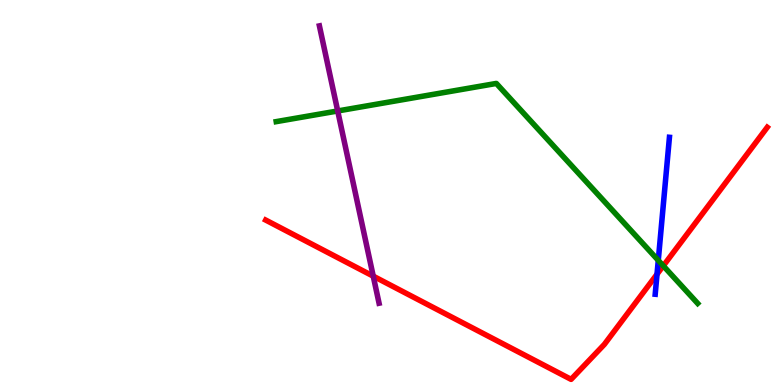[{'lines': ['blue', 'red'], 'intersections': [{'x': 8.48, 'y': 2.88}]}, {'lines': ['green', 'red'], 'intersections': [{'x': 8.56, 'y': 3.1}]}, {'lines': ['purple', 'red'], 'intersections': [{'x': 4.82, 'y': 2.83}]}, {'lines': ['blue', 'green'], 'intersections': [{'x': 8.49, 'y': 3.24}]}, {'lines': ['blue', 'purple'], 'intersections': []}, {'lines': ['green', 'purple'], 'intersections': [{'x': 4.36, 'y': 7.12}]}]